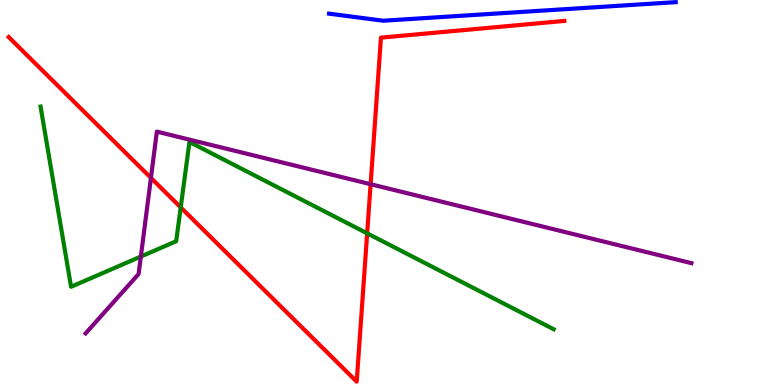[{'lines': ['blue', 'red'], 'intersections': []}, {'lines': ['green', 'red'], 'intersections': [{'x': 2.33, 'y': 4.61}, {'x': 4.74, 'y': 3.94}]}, {'lines': ['purple', 'red'], 'intersections': [{'x': 1.95, 'y': 5.38}, {'x': 4.78, 'y': 5.22}]}, {'lines': ['blue', 'green'], 'intersections': []}, {'lines': ['blue', 'purple'], 'intersections': []}, {'lines': ['green', 'purple'], 'intersections': [{'x': 1.82, 'y': 3.34}]}]